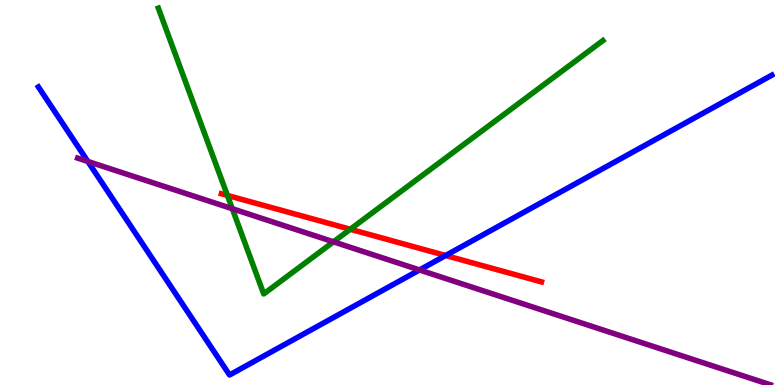[{'lines': ['blue', 'red'], 'intersections': [{'x': 5.75, 'y': 3.36}]}, {'lines': ['green', 'red'], 'intersections': [{'x': 2.93, 'y': 4.92}, {'x': 4.52, 'y': 4.05}]}, {'lines': ['purple', 'red'], 'intersections': []}, {'lines': ['blue', 'green'], 'intersections': []}, {'lines': ['blue', 'purple'], 'intersections': [{'x': 1.13, 'y': 5.81}, {'x': 5.41, 'y': 2.99}]}, {'lines': ['green', 'purple'], 'intersections': [{'x': 3.0, 'y': 4.58}, {'x': 4.3, 'y': 3.72}]}]